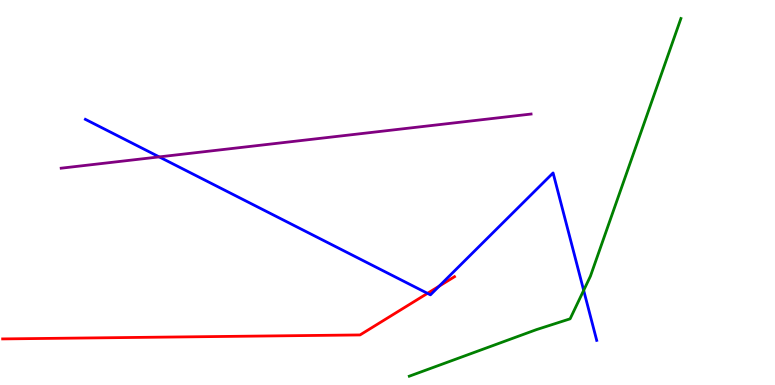[{'lines': ['blue', 'red'], 'intersections': [{'x': 5.52, 'y': 2.38}, {'x': 5.67, 'y': 2.57}]}, {'lines': ['green', 'red'], 'intersections': []}, {'lines': ['purple', 'red'], 'intersections': []}, {'lines': ['blue', 'green'], 'intersections': [{'x': 7.53, 'y': 2.46}]}, {'lines': ['blue', 'purple'], 'intersections': [{'x': 2.05, 'y': 5.92}]}, {'lines': ['green', 'purple'], 'intersections': []}]